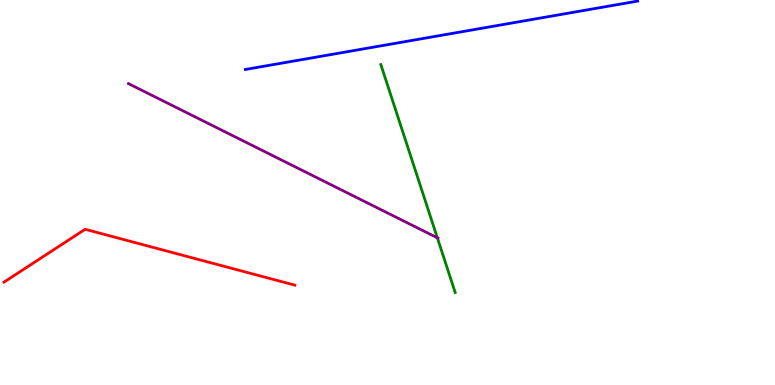[{'lines': ['blue', 'red'], 'intersections': []}, {'lines': ['green', 'red'], 'intersections': []}, {'lines': ['purple', 'red'], 'intersections': []}, {'lines': ['blue', 'green'], 'intersections': []}, {'lines': ['blue', 'purple'], 'intersections': []}, {'lines': ['green', 'purple'], 'intersections': [{'x': 5.64, 'y': 3.82}]}]